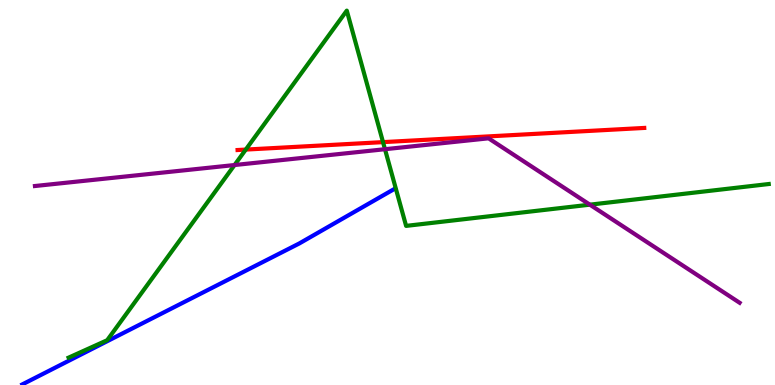[{'lines': ['blue', 'red'], 'intersections': []}, {'lines': ['green', 'red'], 'intersections': [{'x': 3.17, 'y': 6.11}, {'x': 4.94, 'y': 6.31}]}, {'lines': ['purple', 'red'], 'intersections': []}, {'lines': ['blue', 'green'], 'intersections': []}, {'lines': ['blue', 'purple'], 'intersections': []}, {'lines': ['green', 'purple'], 'intersections': [{'x': 3.03, 'y': 5.71}, {'x': 4.97, 'y': 6.12}, {'x': 7.61, 'y': 4.68}]}]